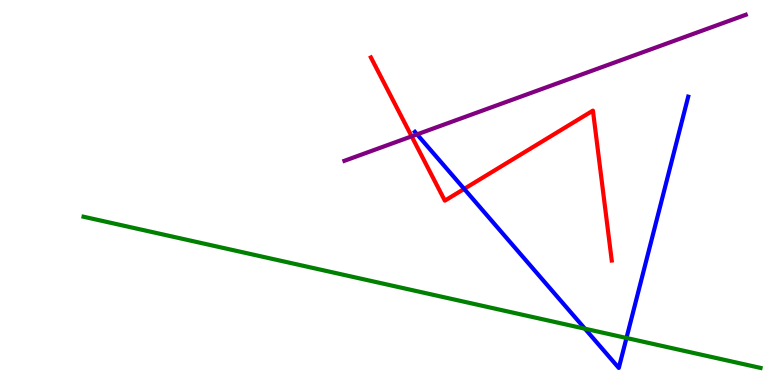[{'lines': ['blue', 'red'], 'intersections': [{'x': 5.99, 'y': 5.09}]}, {'lines': ['green', 'red'], 'intersections': []}, {'lines': ['purple', 'red'], 'intersections': [{'x': 5.31, 'y': 6.46}]}, {'lines': ['blue', 'green'], 'intersections': [{'x': 7.55, 'y': 1.46}, {'x': 8.08, 'y': 1.22}]}, {'lines': ['blue', 'purple'], 'intersections': [{'x': 5.38, 'y': 6.51}]}, {'lines': ['green', 'purple'], 'intersections': []}]